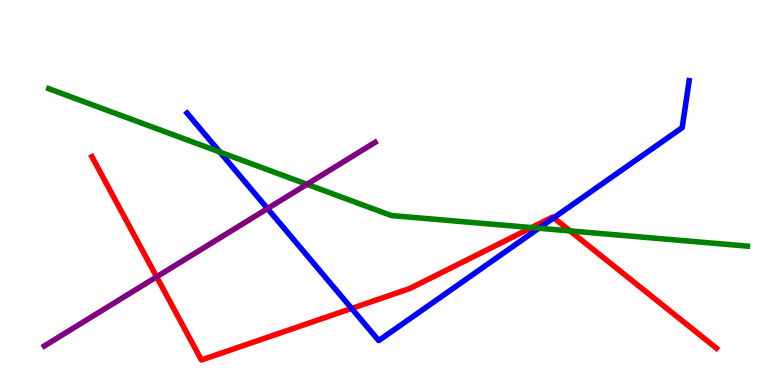[{'lines': ['blue', 'red'], 'intersections': [{'x': 4.54, 'y': 1.99}, {'x': 7.14, 'y': 4.34}]}, {'lines': ['green', 'red'], 'intersections': [{'x': 6.86, 'y': 4.09}, {'x': 7.36, 'y': 4.0}]}, {'lines': ['purple', 'red'], 'intersections': [{'x': 2.02, 'y': 2.81}]}, {'lines': ['blue', 'green'], 'intersections': [{'x': 2.84, 'y': 6.05}, {'x': 6.95, 'y': 4.07}]}, {'lines': ['blue', 'purple'], 'intersections': [{'x': 3.45, 'y': 4.58}]}, {'lines': ['green', 'purple'], 'intersections': [{'x': 3.96, 'y': 5.21}]}]